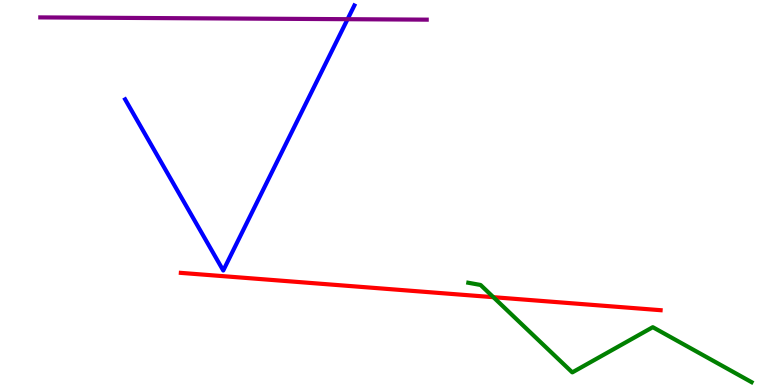[{'lines': ['blue', 'red'], 'intersections': []}, {'lines': ['green', 'red'], 'intersections': [{'x': 6.37, 'y': 2.28}]}, {'lines': ['purple', 'red'], 'intersections': []}, {'lines': ['blue', 'green'], 'intersections': []}, {'lines': ['blue', 'purple'], 'intersections': [{'x': 4.48, 'y': 9.5}]}, {'lines': ['green', 'purple'], 'intersections': []}]